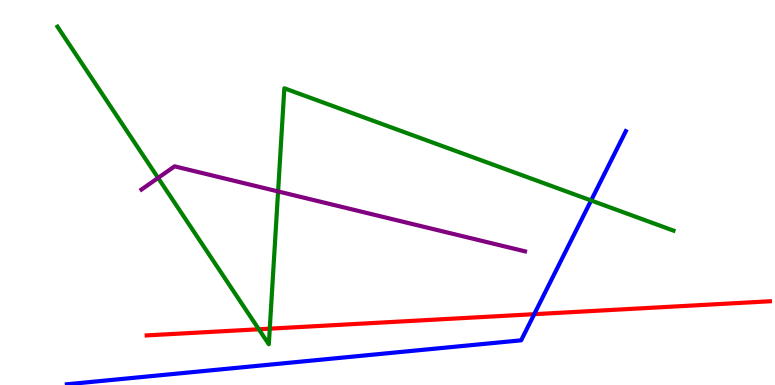[{'lines': ['blue', 'red'], 'intersections': [{'x': 6.89, 'y': 1.84}]}, {'lines': ['green', 'red'], 'intersections': [{'x': 3.34, 'y': 1.45}, {'x': 3.48, 'y': 1.46}]}, {'lines': ['purple', 'red'], 'intersections': []}, {'lines': ['blue', 'green'], 'intersections': [{'x': 7.63, 'y': 4.79}]}, {'lines': ['blue', 'purple'], 'intersections': []}, {'lines': ['green', 'purple'], 'intersections': [{'x': 2.04, 'y': 5.38}, {'x': 3.59, 'y': 5.03}]}]